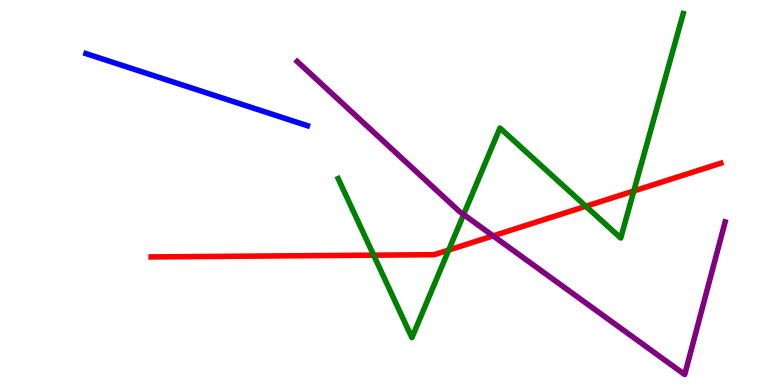[{'lines': ['blue', 'red'], 'intersections': []}, {'lines': ['green', 'red'], 'intersections': [{'x': 4.82, 'y': 3.37}, {'x': 5.79, 'y': 3.51}, {'x': 7.56, 'y': 4.64}, {'x': 8.18, 'y': 5.04}]}, {'lines': ['purple', 'red'], 'intersections': [{'x': 6.36, 'y': 3.87}]}, {'lines': ['blue', 'green'], 'intersections': []}, {'lines': ['blue', 'purple'], 'intersections': []}, {'lines': ['green', 'purple'], 'intersections': [{'x': 5.98, 'y': 4.43}]}]